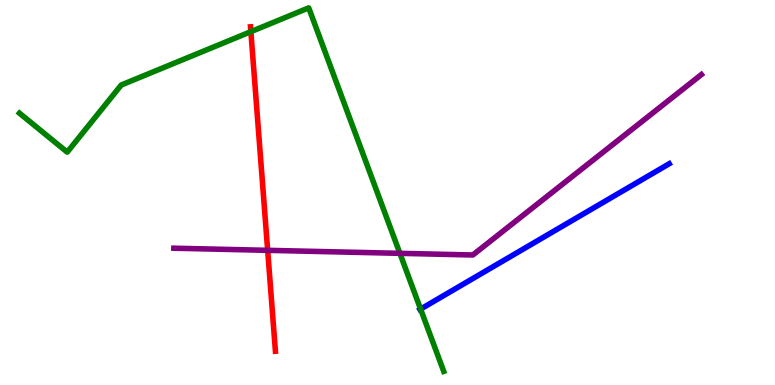[{'lines': ['blue', 'red'], 'intersections': []}, {'lines': ['green', 'red'], 'intersections': [{'x': 3.24, 'y': 9.18}]}, {'lines': ['purple', 'red'], 'intersections': [{'x': 3.45, 'y': 3.5}]}, {'lines': ['blue', 'green'], 'intersections': [{'x': 5.43, 'y': 1.97}]}, {'lines': ['blue', 'purple'], 'intersections': []}, {'lines': ['green', 'purple'], 'intersections': [{'x': 5.16, 'y': 3.42}]}]